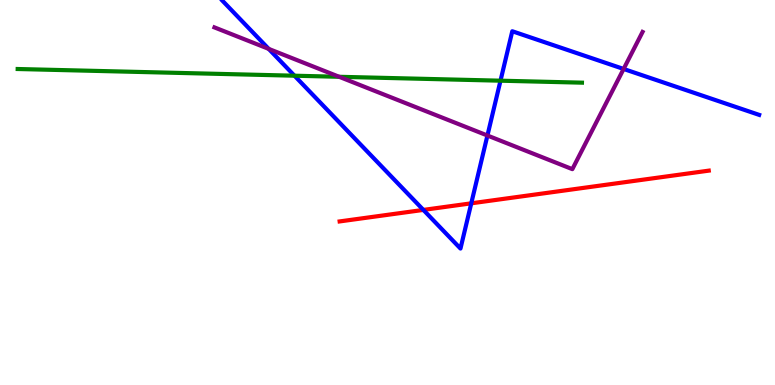[{'lines': ['blue', 'red'], 'intersections': [{'x': 5.46, 'y': 4.55}, {'x': 6.08, 'y': 4.72}]}, {'lines': ['green', 'red'], 'intersections': []}, {'lines': ['purple', 'red'], 'intersections': []}, {'lines': ['blue', 'green'], 'intersections': [{'x': 3.8, 'y': 8.03}, {'x': 6.46, 'y': 7.9}]}, {'lines': ['blue', 'purple'], 'intersections': [{'x': 3.47, 'y': 8.73}, {'x': 6.29, 'y': 6.48}, {'x': 8.05, 'y': 8.21}]}, {'lines': ['green', 'purple'], 'intersections': [{'x': 4.38, 'y': 8.01}]}]